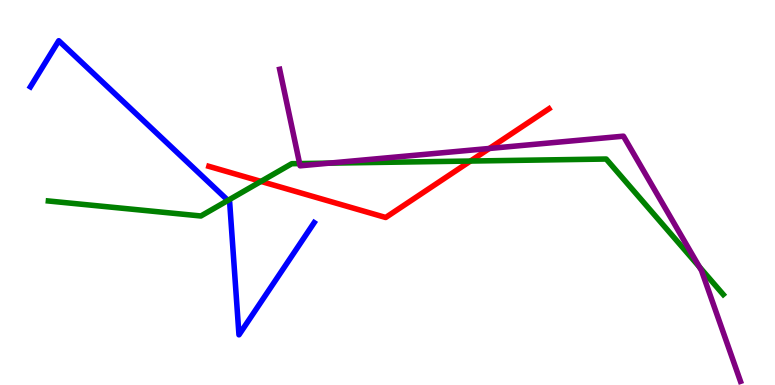[{'lines': ['blue', 'red'], 'intersections': []}, {'lines': ['green', 'red'], 'intersections': [{'x': 3.37, 'y': 5.29}, {'x': 6.07, 'y': 5.82}]}, {'lines': ['purple', 'red'], 'intersections': [{'x': 6.31, 'y': 6.14}]}, {'lines': ['blue', 'green'], 'intersections': [{'x': 2.94, 'y': 4.79}]}, {'lines': ['blue', 'purple'], 'intersections': []}, {'lines': ['green', 'purple'], 'intersections': [{'x': 3.87, 'y': 5.75}, {'x': 4.25, 'y': 5.76}, {'x': 9.02, 'y': 3.07}]}]